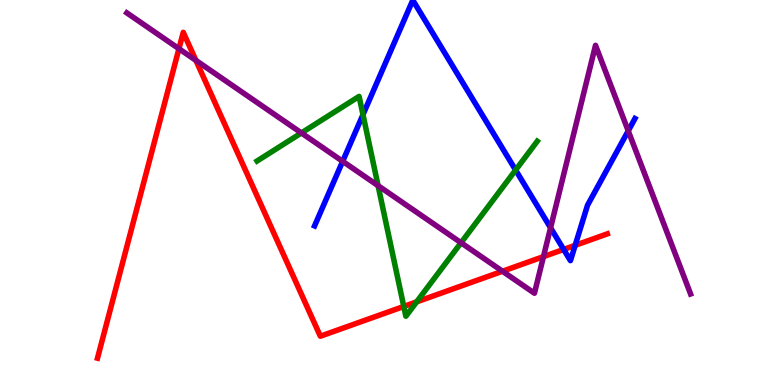[{'lines': ['blue', 'red'], 'intersections': [{'x': 7.27, 'y': 3.52}, {'x': 7.42, 'y': 3.63}]}, {'lines': ['green', 'red'], 'intersections': [{'x': 5.21, 'y': 2.04}, {'x': 5.38, 'y': 2.16}]}, {'lines': ['purple', 'red'], 'intersections': [{'x': 2.31, 'y': 8.73}, {'x': 2.53, 'y': 8.43}, {'x': 6.48, 'y': 2.95}, {'x': 7.01, 'y': 3.33}]}, {'lines': ['blue', 'green'], 'intersections': [{'x': 4.68, 'y': 7.02}, {'x': 6.65, 'y': 5.58}]}, {'lines': ['blue', 'purple'], 'intersections': [{'x': 4.42, 'y': 5.81}, {'x': 7.1, 'y': 4.08}, {'x': 8.11, 'y': 6.6}]}, {'lines': ['green', 'purple'], 'intersections': [{'x': 3.89, 'y': 6.55}, {'x': 4.88, 'y': 5.18}, {'x': 5.95, 'y': 3.69}]}]